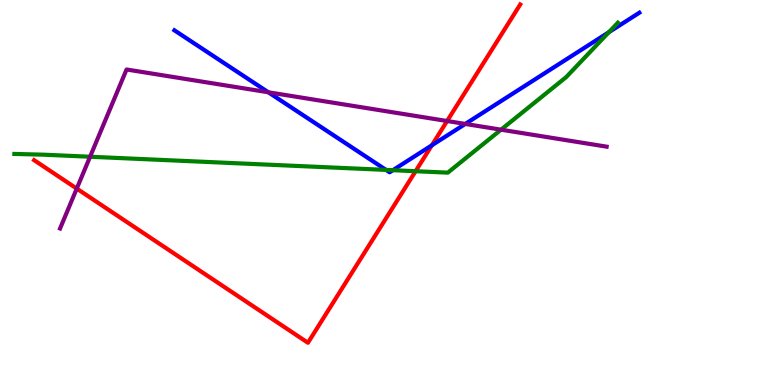[{'lines': ['blue', 'red'], 'intersections': [{'x': 5.57, 'y': 6.23}]}, {'lines': ['green', 'red'], 'intersections': [{'x': 5.36, 'y': 5.55}]}, {'lines': ['purple', 'red'], 'intersections': [{'x': 0.99, 'y': 5.1}, {'x': 5.77, 'y': 6.86}]}, {'lines': ['blue', 'green'], 'intersections': [{'x': 4.98, 'y': 5.59}, {'x': 5.07, 'y': 5.58}, {'x': 7.86, 'y': 9.16}]}, {'lines': ['blue', 'purple'], 'intersections': [{'x': 3.46, 'y': 7.6}, {'x': 6.0, 'y': 6.78}]}, {'lines': ['green', 'purple'], 'intersections': [{'x': 1.16, 'y': 5.93}, {'x': 6.46, 'y': 6.63}]}]